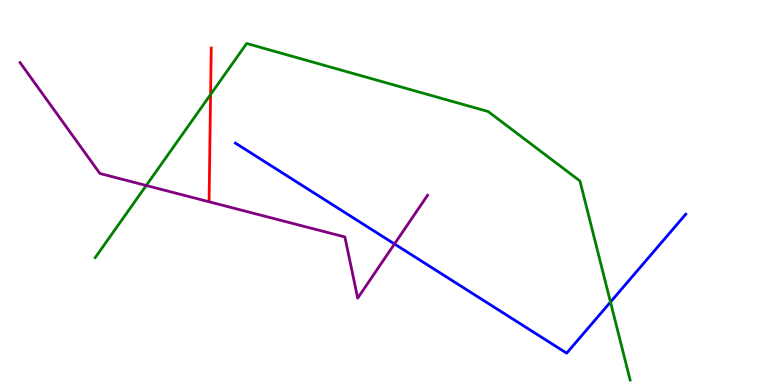[{'lines': ['blue', 'red'], 'intersections': []}, {'lines': ['green', 'red'], 'intersections': [{'x': 2.72, 'y': 7.55}]}, {'lines': ['purple', 'red'], 'intersections': []}, {'lines': ['blue', 'green'], 'intersections': [{'x': 7.88, 'y': 2.15}]}, {'lines': ['blue', 'purple'], 'intersections': [{'x': 5.09, 'y': 3.66}]}, {'lines': ['green', 'purple'], 'intersections': [{'x': 1.89, 'y': 5.18}]}]